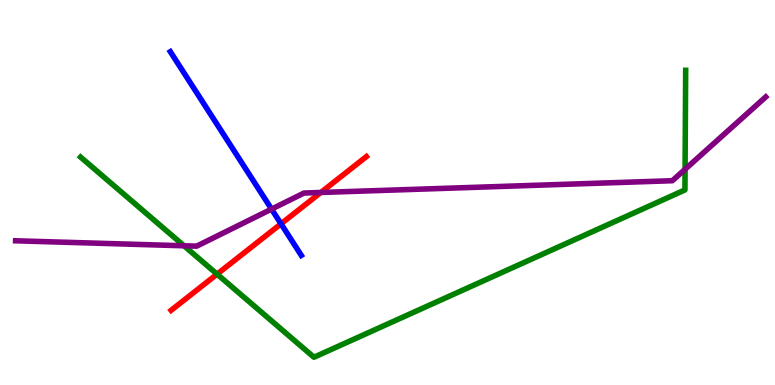[{'lines': ['blue', 'red'], 'intersections': [{'x': 3.63, 'y': 4.19}]}, {'lines': ['green', 'red'], 'intersections': [{'x': 2.8, 'y': 2.88}]}, {'lines': ['purple', 'red'], 'intersections': [{'x': 4.14, 'y': 5.0}]}, {'lines': ['blue', 'green'], 'intersections': []}, {'lines': ['blue', 'purple'], 'intersections': [{'x': 3.5, 'y': 4.57}]}, {'lines': ['green', 'purple'], 'intersections': [{'x': 2.37, 'y': 3.62}, {'x': 8.84, 'y': 5.6}]}]